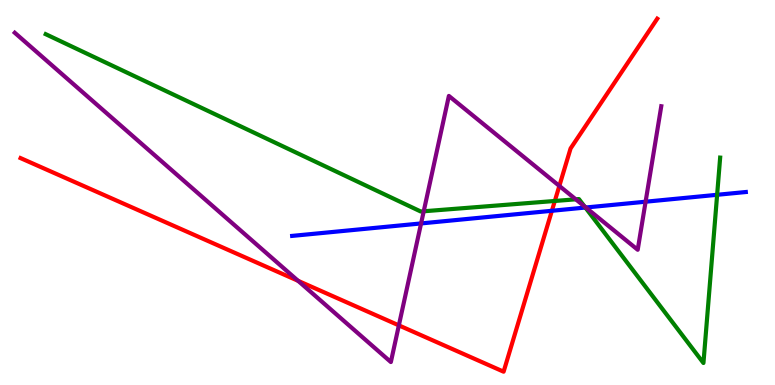[{'lines': ['blue', 'red'], 'intersections': [{'x': 7.12, 'y': 4.53}]}, {'lines': ['green', 'red'], 'intersections': [{'x': 7.16, 'y': 4.78}]}, {'lines': ['purple', 'red'], 'intersections': [{'x': 3.85, 'y': 2.71}, {'x': 5.15, 'y': 1.55}, {'x': 7.22, 'y': 5.17}]}, {'lines': ['blue', 'green'], 'intersections': [{'x': 7.55, 'y': 4.61}, {'x': 9.25, 'y': 4.94}]}, {'lines': ['blue', 'purple'], 'intersections': [{'x': 5.43, 'y': 4.2}, {'x': 7.56, 'y': 4.61}, {'x': 8.33, 'y': 4.76}]}, {'lines': ['green', 'purple'], 'intersections': [{'x': 5.47, 'y': 4.51}, {'x': 7.43, 'y': 4.82}, {'x': 7.54, 'y': 4.64}]}]